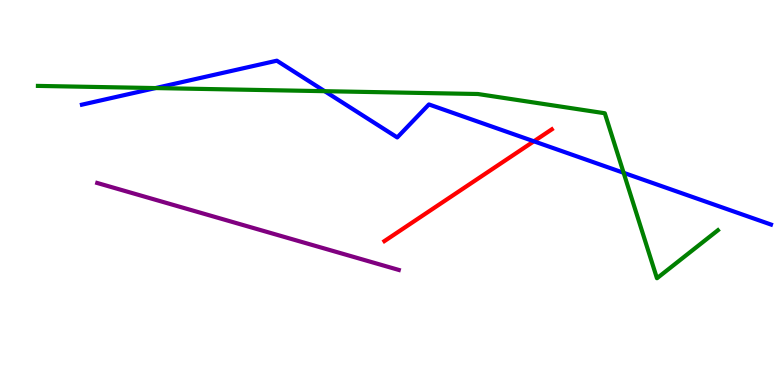[{'lines': ['blue', 'red'], 'intersections': [{'x': 6.89, 'y': 6.33}]}, {'lines': ['green', 'red'], 'intersections': []}, {'lines': ['purple', 'red'], 'intersections': []}, {'lines': ['blue', 'green'], 'intersections': [{'x': 2.01, 'y': 7.71}, {'x': 4.19, 'y': 7.63}, {'x': 8.05, 'y': 5.51}]}, {'lines': ['blue', 'purple'], 'intersections': []}, {'lines': ['green', 'purple'], 'intersections': []}]